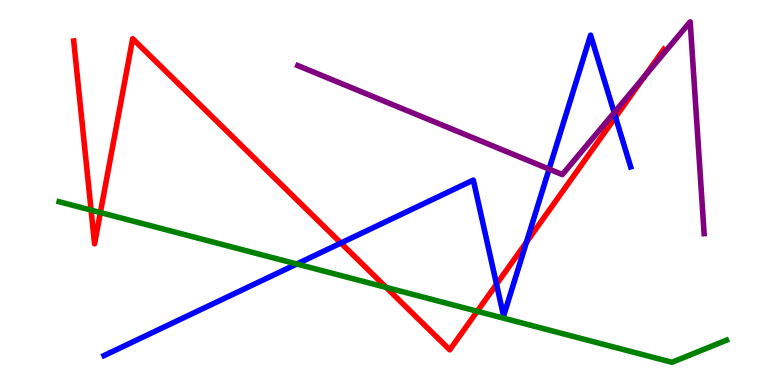[{'lines': ['blue', 'red'], 'intersections': [{'x': 4.4, 'y': 3.69}, {'x': 6.41, 'y': 2.62}, {'x': 6.79, 'y': 3.71}, {'x': 7.94, 'y': 6.96}]}, {'lines': ['green', 'red'], 'intersections': [{'x': 1.18, 'y': 4.54}, {'x': 1.3, 'y': 4.48}, {'x': 4.98, 'y': 2.53}, {'x': 6.16, 'y': 1.92}]}, {'lines': ['purple', 'red'], 'intersections': [{'x': 8.32, 'y': 8.02}]}, {'lines': ['blue', 'green'], 'intersections': [{'x': 3.83, 'y': 3.14}]}, {'lines': ['blue', 'purple'], 'intersections': [{'x': 7.09, 'y': 5.61}, {'x': 7.92, 'y': 7.07}]}, {'lines': ['green', 'purple'], 'intersections': []}]